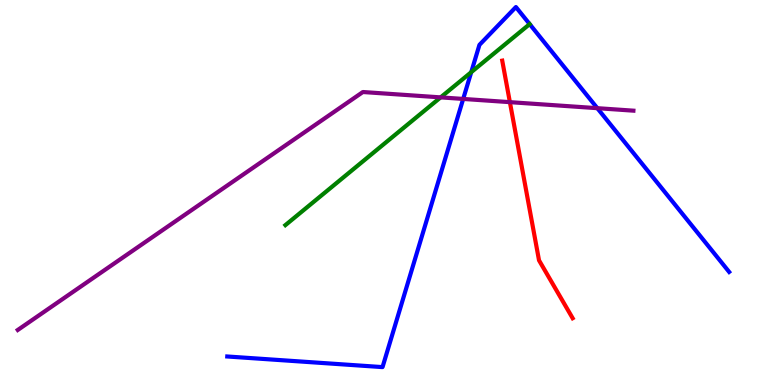[{'lines': ['blue', 'red'], 'intersections': []}, {'lines': ['green', 'red'], 'intersections': []}, {'lines': ['purple', 'red'], 'intersections': [{'x': 6.58, 'y': 7.35}]}, {'lines': ['blue', 'green'], 'intersections': [{'x': 6.08, 'y': 8.12}]}, {'lines': ['blue', 'purple'], 'intersections': [{'x': 5.98, 'y': 7.43}, {'x': 7.71, 'y': 7.19}]}, {'lines': ['green', 'purple'], 'intersections': [{'x': 5.69, 'y': 7.47}]}]